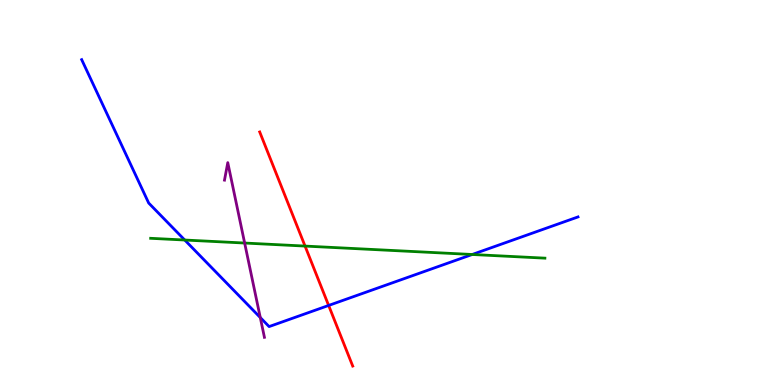[{'lines': ['blue', 'red'], 'intersections': [{'x': 4.24, 'y': 2.07}]}, {'lines': ['green', 'red'], 'intersections': [{'x': 3.94, 'y': 3.61}]}, {'lines': ['purple', 'red'], 'intersections': []}, {'lines': ['blue', 'green'], 'intersections': [{'x': 2.38, 'y': 3.77}, {'x': 6.09, 'y': 3.39}]}, {'lines': ['blue', 'purple'], 'intersections': [{'x': 3.36, 'y': 1.75}]}, {'lines': ['green', 'purple'], 'intersections': [{'x': 3.16, 'y': 3.69}]}]